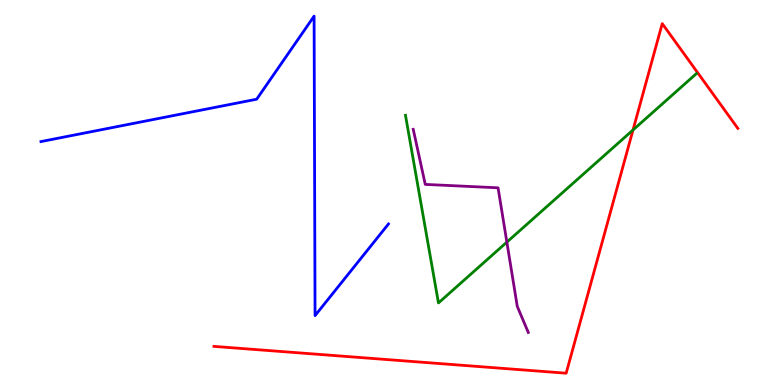[{'lines': ['blue', 'red'], 'intersections': []}, {'lines': ['green', 'red'], 'intersections': [{'x': 8.17, 'y': 6.62}]}, {'lines': ['purple', 'red'], 'intersections': []}, {'lines': ['blue', 'green'], 'intersections': []}, {'lines': ['blue', 'purple'], 'intersections': []}, {'lines': ['green', 'purple'], 'intersections': [{'x': 6.54, 'y': 3.71}]}]